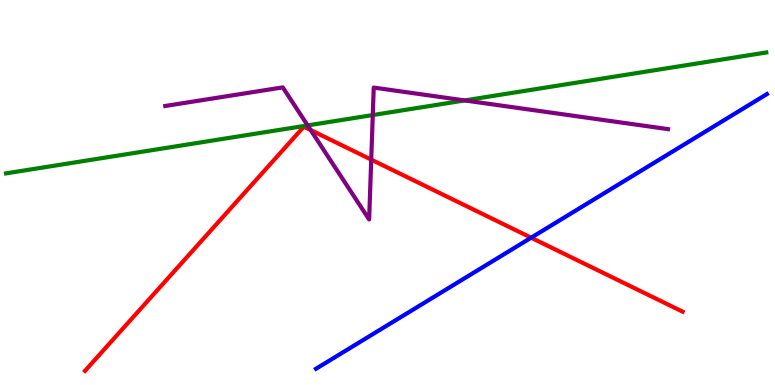[{'lines': ['blue', 'red'], 'intersections': [{'x': 6.85, 'y': 3.83}]}, {'lines': ['green', 'red'], 'intersections': []}, {'lines': ['purple', 'red'], 'intersections': [{'x': 4.01, 'y': 6.62}, {'x': 4.79, 'y': 5.85}]}, {'lines': ['blue', 'green'], 'intersections': []}, {'lines': ['blue', 'purple'], 'intersections': []}, {'lines': ['green', 'purple'], 'intersections': [{'x': 3.97, 'y': 6.74}, {'x': 4.81, 'y': 7.01}, {'x': 6.0, 'y': 7.39}]}]